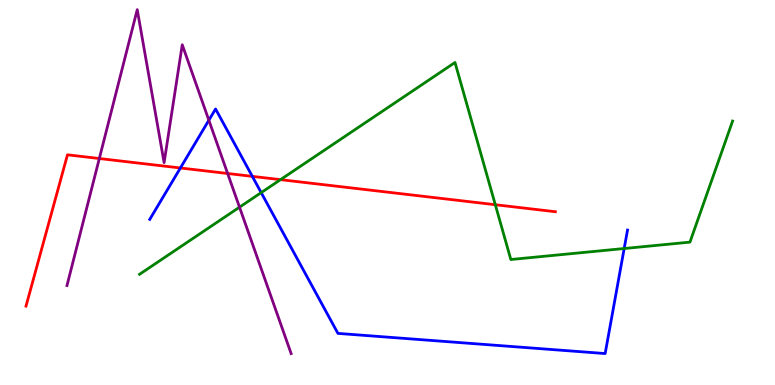[{'lines': ['blue', 'red'], 'intersections': [{'x': 2.33, 'y': 5.64}, {'x': 3.26, 'y': 5.42}]}, {'lines': ['green', 'red'], 'intersections': [{'x': 3.62, 'y': 5.33}, {'x': 6.39, 'y': 4.68}]}, {'lines': ['purple', 'red'], 'intersections': [{'x': 1.28, 'y': 5.88}, {'x': 2.94, 'y': 5.49}]}, {'lines': ['blue', 'green'], 'intersections': [{'x': 3.37, 'y': 5.0}, {'x': 8.05, 'y': 3.55}]}, {'lines': ['blue', 'purple'], 'intersections': [{'x': 2.69, 'y': 6.88}]}, {'lines': ['green', 'purple'], 'intersections': [{'x': 3.09, 'y': 4.62}]}]